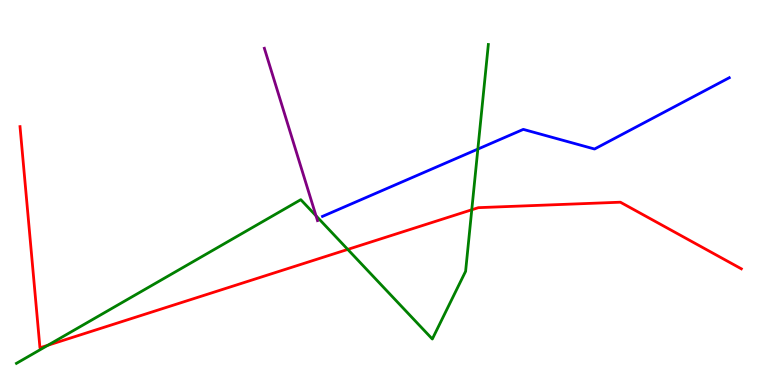[{'lines': ['blue', 'red'], 'intersections': []}, {'lines': ['green', 'red'], 'intersections': [{'x': 0.618, 'y': 1.03}, {'x': 4.49, 'y': 3.52}, {'x': 6.09, 'y': 4.55}]}, {'lines': ['purple', 'red'], 'intersections': []}, {'lines': ['blue', 'green'], 'intersections': [{'x': 6.17, 'y': 6.13}]}, {'lines': ['blue', 'purple'], 'intersections': []}, {'lines': ['green', 'purple'], 'intersections': [{'x': 4.08, 'y': 4.4}]}]